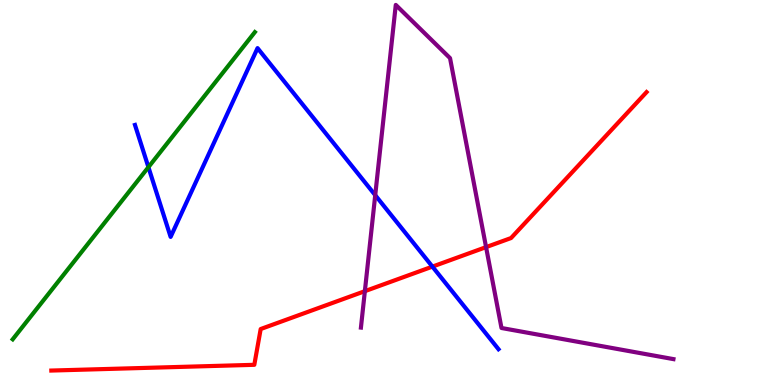[{'lines': ['blue', 'red'], 'intersections': [{'x': 5.58, 'y': 3.07}]}, {'lines': ['green', 'red'], 'intersections': []}, {'lines': ['purple', 'red'], 'intersections': [{'x': 4.71, 'y': 2.44}, {'x': 6.27, 'y': 3.58}]}, {'lines': ['blue', 'green'], 'intersections': [{'x': 1.92, 'y': 5.66}]}, {'lines': ['blue', 'purple'], 'intersections': [{'x': 4.84, 'y': 4.93}]}, {'lines': ['green', 'purple'], 'intersections': []}]